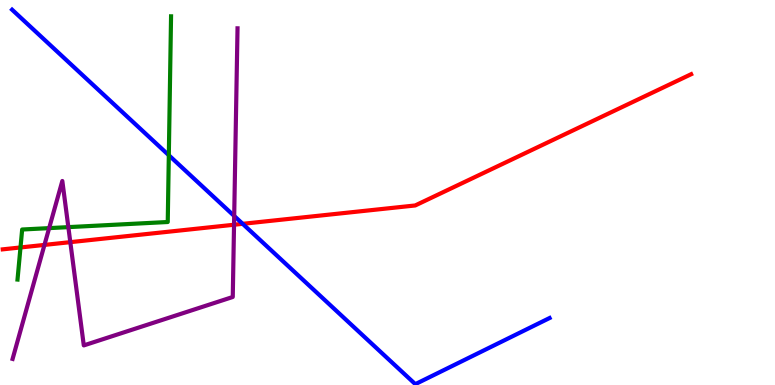[{'lines': ['blue', 'red'], 'intersections': [{'x': 3.13, 'y': 4.19}]}, {'lines': ['green', 'red'], 'intersections': [{'x': 0.264, 'y': 3.57}]}, {'lines': ['purple', 'red'], 'intersections': [{'x': 0.574, 'y': 3.64}, {'x': 0.907, 'y': 3.71}, {'x': 3.02, 'y': 4.16}]}, {'lines': ['blue', 'green'], 'intersections': [{'x': 2.18, 'y': 5.97}]}, {'lines': ['blue', 'purple'], 'intersections': [{'x': 3.02, 'y': 4.39}]}, {'lines': ['green', 'purple'], 'intersections': [{'x': 0.634, 'y': 4.07}, {'x': 0.882, 'y': 4.1}]}]